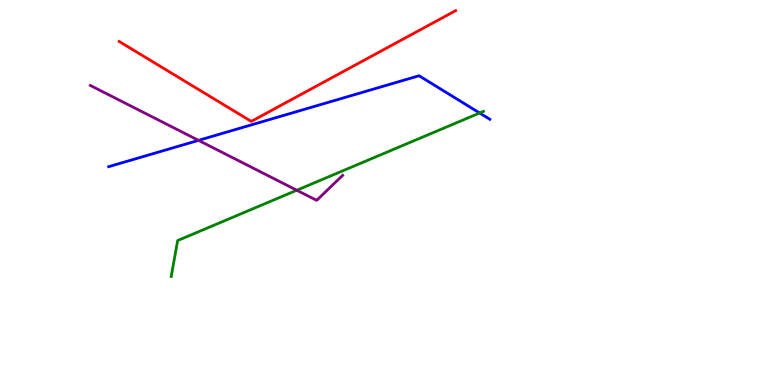[{'lines': ['blue', 'red'], 'intersections': []}, {'lines': ['green', 'red'], 'intersections': []}, {'lines': ['purple', 'red'], 'intersections': []}, {'lines': ['blue', 'green'], 'intersections': [{'x': 6.19, 'y': 7.06}]}, {'lines': ['blue', 'purple'], 'intersections': [{'x': 2.56, 'y': 6.35}]}, {'lines': ['green', 'purple'], 'intersections': [{'x': 3.83, 'y': 5.06}]}]